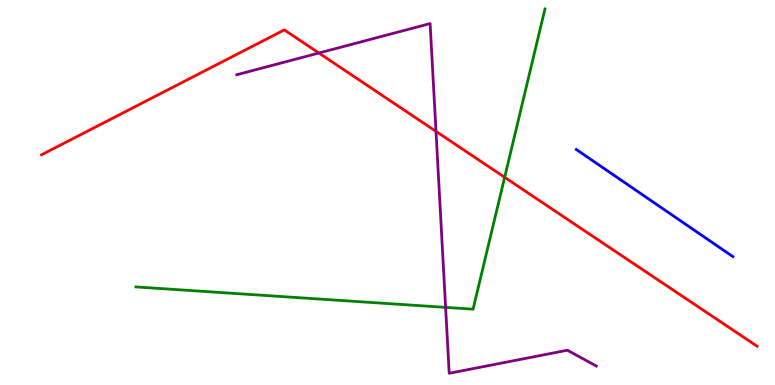[{'lines': ['blue', 'red'], 'intersections': []}, {'lines': ['green', 'red'], 'intersections': [{'x': 6.51, 'y': 5.39}]}, {'lines': ['purple', 'red'], 'intersections': [{'x': 4.11, 'y': 8.62}, {'x': 5.63, 'y': 6.59}]}, {'lines': ['blue', 'green'], 'intersections': []}, {'lines': ['blue', 'purple'], 'intersections': []}, {'lines': ['green', 'purple'], 'intersections': [{'x': 5.75, 'y': 2.02}]}]